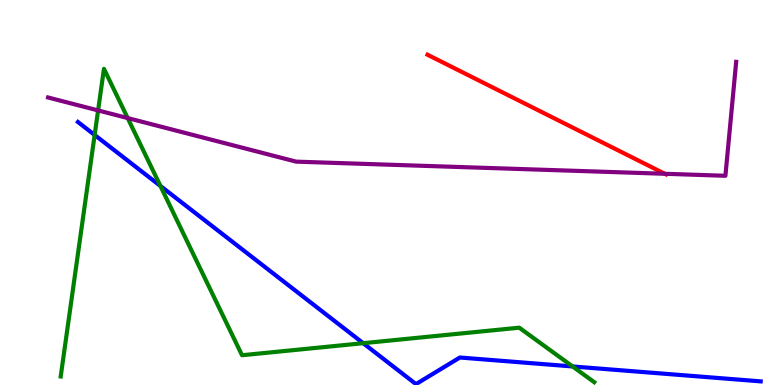[{'lines': ['blue', 'red'], 'intersections': []}, {'lines': ['green', 'red'], 'intersections': []}, {'lines': ['purple', 'red'], 'intersections': [{'x': 8.58, 'y': 5.49}]}, {'lines': ['blue', 'green'], 'intersections': [{'x': 1.22, 'y': 6.49}, {'x': 2.07, 'y': 5.17}, {'x': 4.69, 'y': 1.09}, {'x': 7.39, 'y': 0.482}]}, {'lines': ['blue', 'purple'], 'intersections': []}, {'lines': ['green', 'purple'], 'intersections': [{'x': 1.27, 'y': 7.13}, {'x': 1.65, 'y': 6.93}]}]